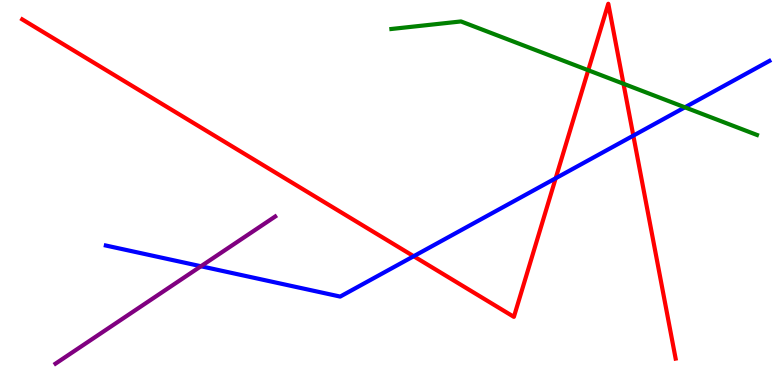[{'lines': ['blue', 'red'], 'intersections': [{'x': 5.34, 'y': 3.34}, {'x': 7.17, 'y': 5.37}, {'x': 8.17, 'y': 6.48}]}, {'lines': ['green', 'red'], 'intersections': [{'x': 7.59, 'y': 8.18}, {'x': 8.04, 'y': 7.82}]}, {'lines': ['purple', 'red'], 'intersections': []}, {'lines': ['blue', 'green'], 'intersections': [{'x': 8.84, 'y': 7.21}]}, {'lines': ['blue', 'purple'], 'intersections': [{'x': 2.59, 'y': 3.08}]}, {'lines': ['green', 'purple'], 'intersections': []}]